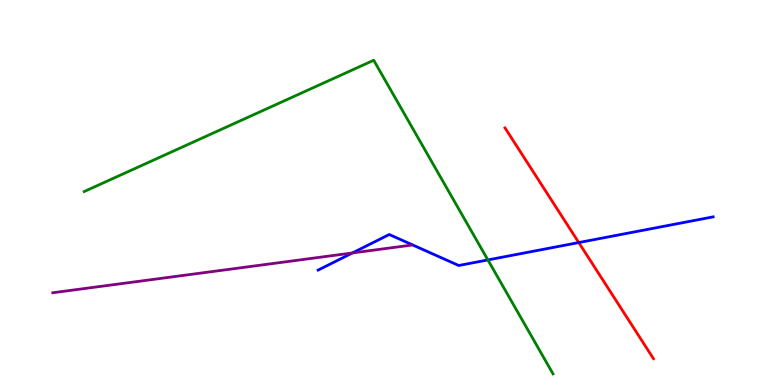[{'lines': ['blue', 'red'], 'intersections': [{'x': 7.47, 'y': 3.7}]}, {'lines': ['green', 'red'], 'intersections': []}, {'lines': ['purple', 'red'], 'intersections': []}, {'lines': ['blue', 'green'], 'intersections': [{'x': 6.3, 'y': 3.25}]}, {'lines': ['blue', 'purple'], 'intersections': [{'x': 4.55, 'y': 3.43}]}, {'lines': ['green', 'purple'], 'intersections': []}]